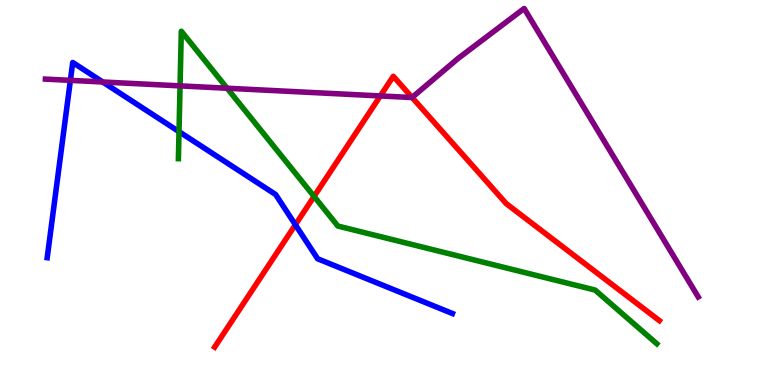[{'lines': ['blue', 'red'], 'intersections': [{'x': 3.81, 'y': 4.16}]}, {'lines': ['green', 'red'], 'intersections': [{'x': 4.05, 'y': 4.9}]}, {'lines': ['purple', 'red'], 'intersections': [{'x': 4.91, 'y': 7.51}, {'x': 5.32, 'y': 7.47}]}, {'lines': ['blue', 'green'], 'intersections': [{'x': 2.31, 'y': 6.58}]}, {'lines': ['blue', 'purple'], 'intersections': [{'x': 0.908, 'y': 7.91}, {'x': 1.33, 'y': 7.87}]}, {'lines': ['green', 'purple'], 'intersections': [{'x': 2.32, 'y': 7.77}, {'x': 2.93, 'y': 7.71}]}]